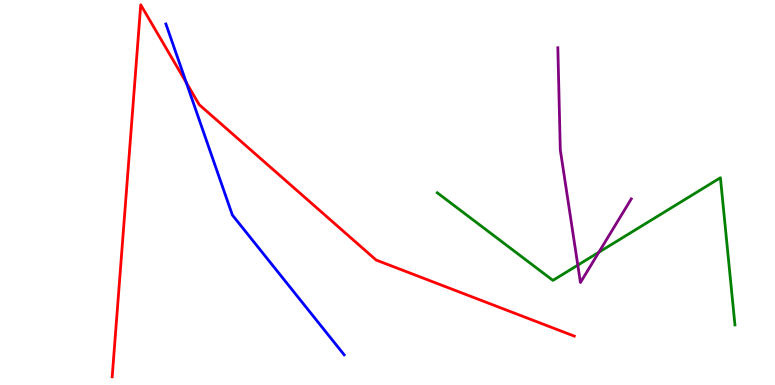[{'lines': ['blue', 'red'], 'intersections': [{'x': 2.4, 'y': 7.85}]}, {'lines': ['green', 'red'], 'intersections': []}, {'lines': ['purple', 'red'], 'intersections': []}, {'lines': ['blue', 'green'], 'intersections': []}, {'lines': ['blue', 'purple'], 'intersections': []}, {'lines': ['green', 'purple'], 'intersections': [{'x': 7.46, 'y': 3.11}, {'x': 7.73, 'y': 3.45}]}]